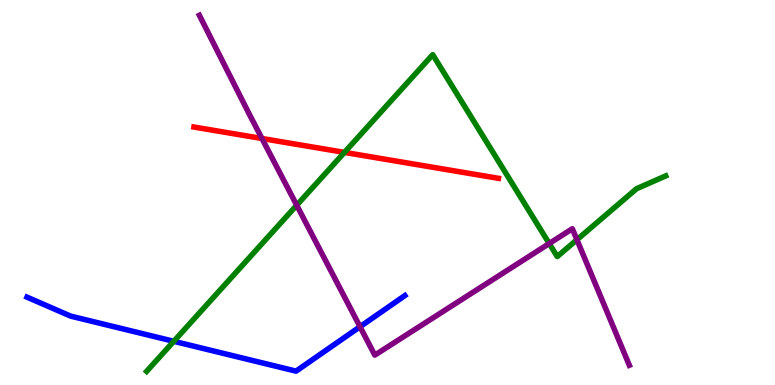[{'lines': ['blue', 'red'], 'intersections': []}, {'lines': ['green', 'red'], 'intersections': [{'x': 4.44, 'y': 6.04}]}, {'lines': ['purple', 'red'], 'intersections': [{'x': 3.38, 'y': 6.4}]}, {'lines': ['blue', 'green'], 'intersections': [{'x': 2.24, 'y': 1.14}]}, {'lines': ['blue', 'purple'], 'intersections': [{'x': 4.65, 'y': 1.51}]}, {'lines': ['green', 'purple'], 'intersections': [{'x': 3.83, 'y': 4.67}, {'x': 7.09, 'y': 3.67}, {'x': 7.44, 'y': 3.77}]}]